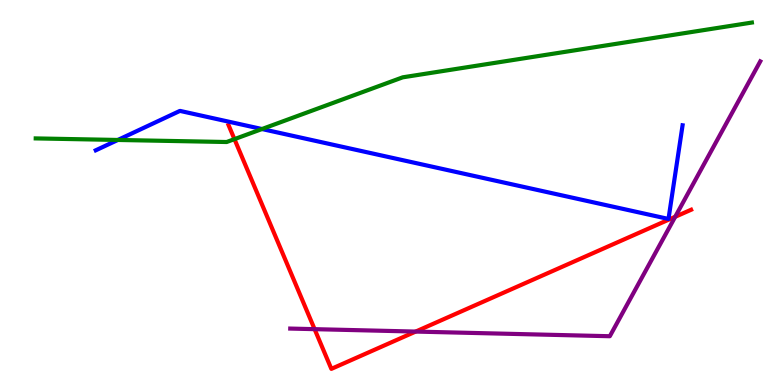[{'lines': ['blue', 'red'], 'intersections': []}, {'lines': ['green', 'red'], 'intersections': [{'x': 3.03, 'y': 6.39}]}, {'lines': ['purple', 'red'], 'intersections': [{'x': 4.06, 'y': 1.45}, {'x': 5.36, 'y': 1.39}, {'x': 8.71, 'y': 4.37}]}, {'lines': ['blue', 'green'], 'intersections': [{'x': 1.52, 'y': 6.36}, {'x': 3.38, 'y': 6.65}]}, {'lines': ['blue', 'purple'], 'intersections': []}, {'lines': ['green', 'purple'], 'intersections': []}]